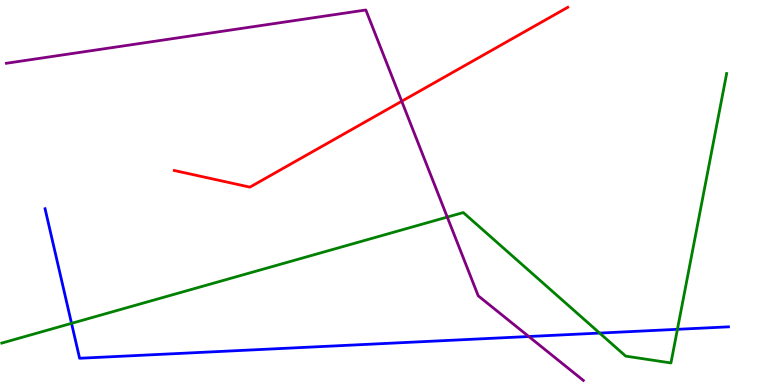[{'lines': ['blue', 'red'], 'intersections': []}, {'lines': ['green', 'red'], 'intersections': []}, {'lines': ['purple', 'red'], 'intersections': [{'x': 5.18, 'y': 7.37}]}, {'lines': ['blue', 'green'], 'intersections': [{'x': 0.923, 'y': 1.6}, {'x': 7.74, 'y': 1.35}, {'x': 8.74, 'y': 1.45}]}, {'lines': ['blue', 'purple'], 'intersections': [{'x': 6.82, 'y': 1.26}]}, {'lines': ['green', 'purple'], 'intersections': [{'x': 5.77, 'y': 4.36}]}]